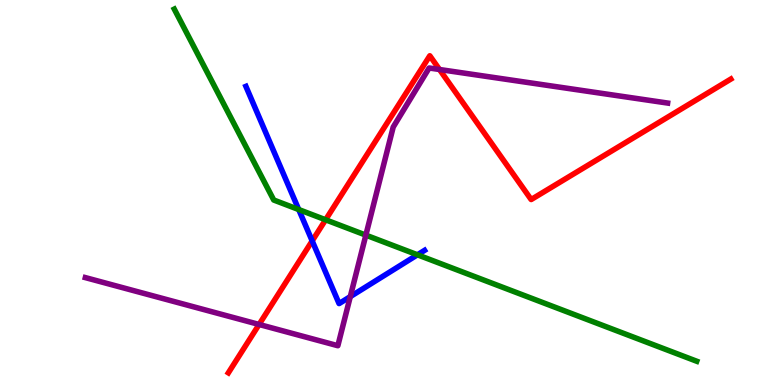[{'lines': ['blue', 'red'], 'intersections': [{'x': 4.03, 'y': 3.74}]}, {'lines': ['green', 'red'], 'intersections': [{'x': 4.2, 'y': 4.29}]}, {'lines': ['purple', 'red'], 'intersections': [{'x': 3.34, 'y': 1.57}, {'x': 5.67, 'y': 8.19}]}, {'lines': ['blue', 'green'], 'intersections': [{'x': 3.85, 'y': 4.56}, {'x': 5.39, 'y': 3.38}]}, {'lines': ['blue', 'purple'], 'intersections': [{'x': 4.52, 'y': 2.3}]}, {'lines': ['green', 'purple'], 'intersections': [{'x': 4.72, 'y': 3.89}]}]